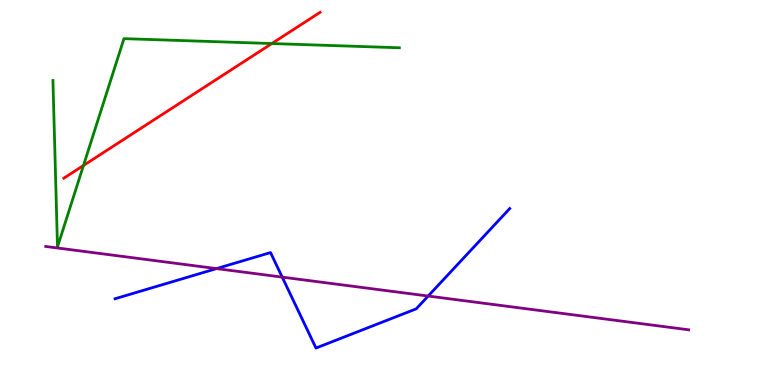[{'lines': ['blue', 'red'], 'intersections': []}, {'lines': ['green', 'red'], 'intersections': [{'x': 1.08, 'y': 5.7}, {'x': 3.51, 'y': 8.87}]}, {'lines': ['purple', 'red'], 'intersections': []}, {'lines': ['blue', 'green'], 'intersections': []}, {'lines': ['blue', 'purple'], 'intersections': [{'x': 2.79, 'y': 3.02}, {'x': 3.64, 'y': 2.8}, {'x': 5.52, 'y': 2.31}]}, {'lines': ['green', 'purple'], 'intersections': []}]